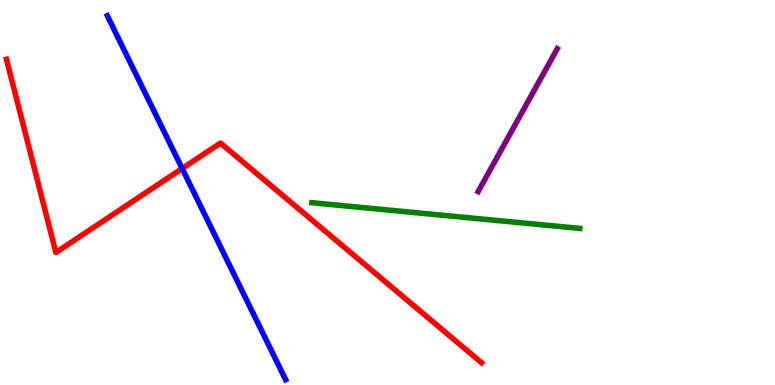[{'lines': ['blue', 'red'], 'intersections': [{'x': 2.35, 'y': 5.62}]}, {'lines': ['green', 'red'], 'intersections': []}, {'lines': ['purple', 'red'], 'intersections': []}, {'lines': ['blue', 'green'], 'intersections': []}, {'lines': ['blue', 'purple'], 'intersections': []}, {'lines': ['green', 'purple'], 'intersections': []}]